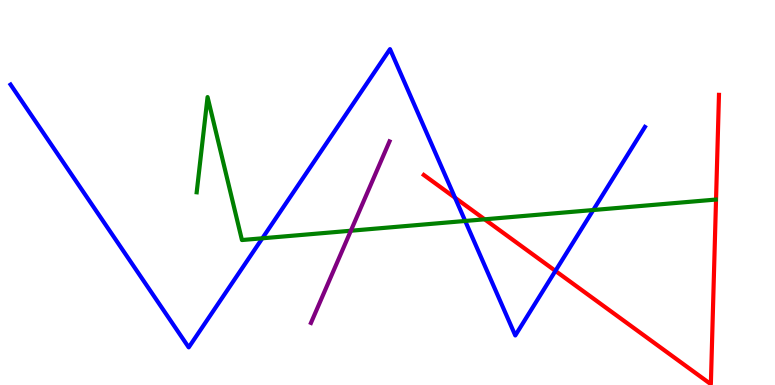[{'lines': ['blue', 'red'], 'intersections': [{'x': 5.87, 'y': 4.86}, {'x': 7.17, 'y': 2.96}]}, {'lines': ['green', 'red'], 'intersections': [{'x': 6.25, 'y': 4.3}]}, {'lines': ['purple', 'red'], 'intersections': []}, {'lines': ['blue', 'green'], 'intersections': [{'x': 3.38, 'y': 3.81}, {'x': 6.0, 'y': 4.26}, {'x': 7.66, 'y': 4.54}]}, {'lines': ['blue', 'purple'], 'intersections': []}, {'lines': ['green', 'purple'], 'intersections': [{'x': 4.53, 'y': 4.01}]}]